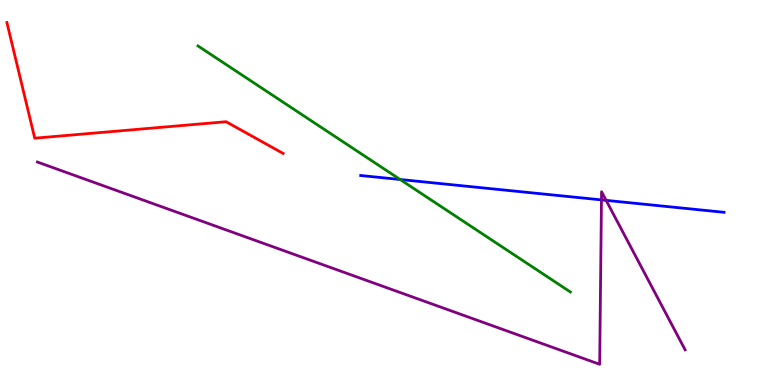[{'lines': ['blue', 'red'], 'intersections': []}, {'lines': ['green', 'red'], 'intersections': []}, {'lines': ['purple', 'red'], 'intersections': []}, {'lines': ['blue', 'green'], 'intersections': [{'x': 5.16, 'y': 5.34}]}, {'lines': ['blue', 'purple'], 'intersections': [{'x': 7.76, 'y': 4.81}, {'x': 7.82, 'y': 4.8}]}, {'lines': ['green', 'purple'], 'intersections': []}]